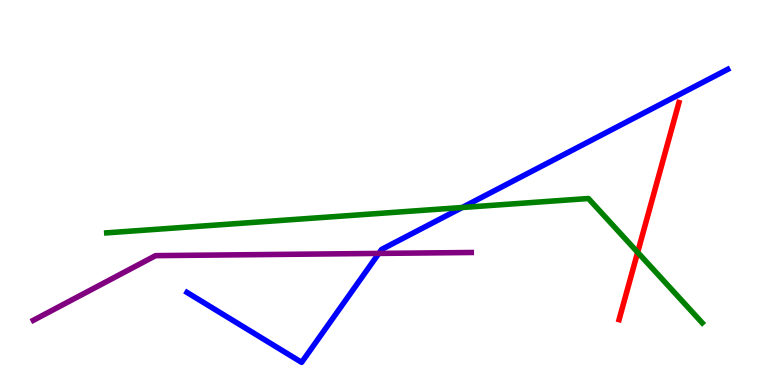[{'lines': ['blue', 'red'], 'intersections': []}, {'lines': ['green', 'red'], 'intersections': [{'x': 8.23, 'y': 3.45}]}, {'lines': ['purple', 'red'], 'intersections': []}, {'lines': ['blue', 'green'], 'intersections': [{'x': 5.96, 'y': 4.61}]}, {'lines': ['blue', 'purple'], 'intersections': [{'x': 4.89, 'y': 3.42}]}, {'lines': ['green', 'purple'], 'intersections': []}]